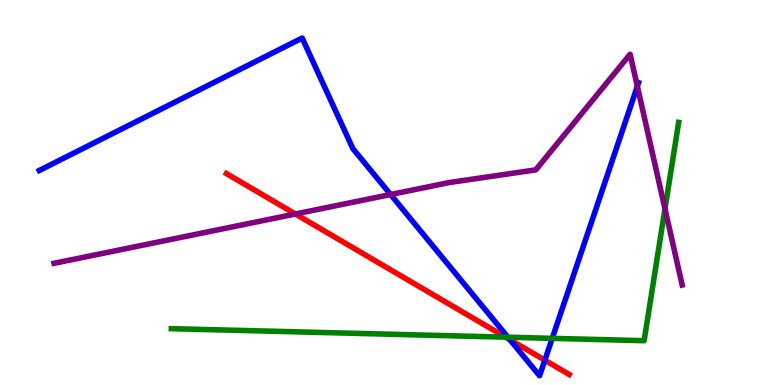[{'lines': ['blue', 'red'], 'intersections': [{'x': 6.58, 'y': 1.18}, {'x': 7.03, 'y': 0.645}]}, {'lines': ['green', 'red'], 'intersections': [{'x': 6.52, 'y': 1.24}]}, {'lines': ['purple', 'red'], 'intersections': [{'x': 3.81, 'y': 4.44}]}, {'lines': ['blue', 'green'], 'intersections': [{'x': 6.55, 'y': 1.24}, {'x': 7.13, 'y': 1.21}]}, {'lines': ['blue', 'purple'], 'intersections': [{'x': 5.04, 'y': 4.95}, {'x': 8.22, 'y': 7.76}]}, {'lines': ['green', 'purple'], 'intersections': [{'x': 8.58, 'y': 4.58}]}]